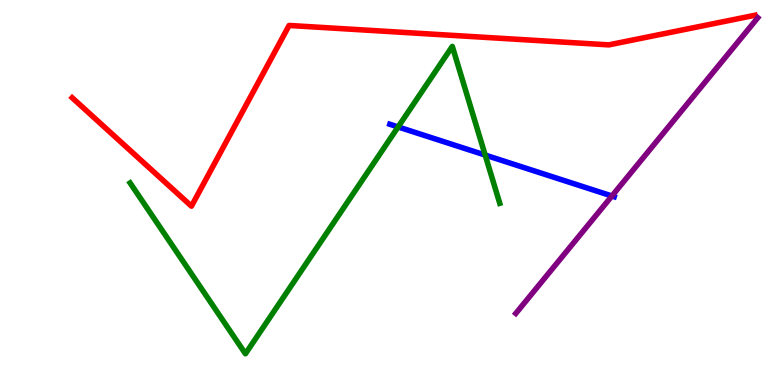[{'lines': ['blue', 'red'], 'intersections': []}, {'lines': ['green', 'red'], 'intersections': []}, {'lines': ['purple', 'red'], 'intersections': []}, {'lines': ['blue', 'green'], 'intersections': [{'x': 5.14, 'y': 6.7}, {'x': 6.26, 'y': 5.97}]}, {'lines': ['blue', 'purple'], 'intersections': [{'x': 7.9, 'y': 4.91}]}, {'lines': ['green', 'purple'], 'intersections': []}]